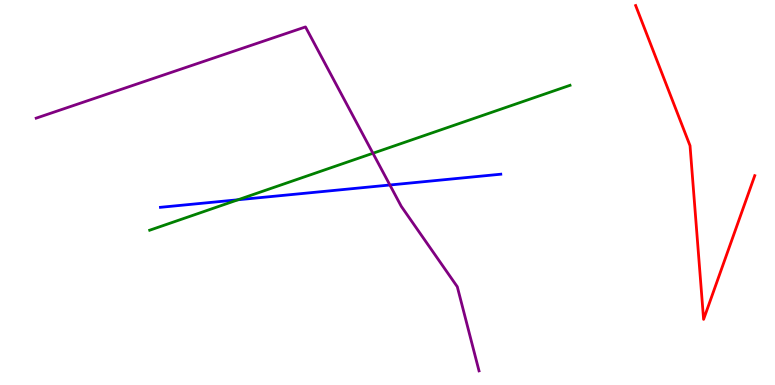[{'lines': ['blue', 'red'], 'intersections': []}, {'lines': ['green', 'red'], 'intersections': []}, {'lines': ['purple', 'red'], 'intersections': []}, {'lines': ['blue', 'green'], 'intersections': [{'x': 3.07, 'y': 4.81}]}, {'lines': ['blue', 'purple'], 'intersections': [{'x': 5.03, 'y': 5.19}]}, {'lines': ['green', 'purple'], 'intersections': [{'x': 4.81, 'y': 6.02}]}]